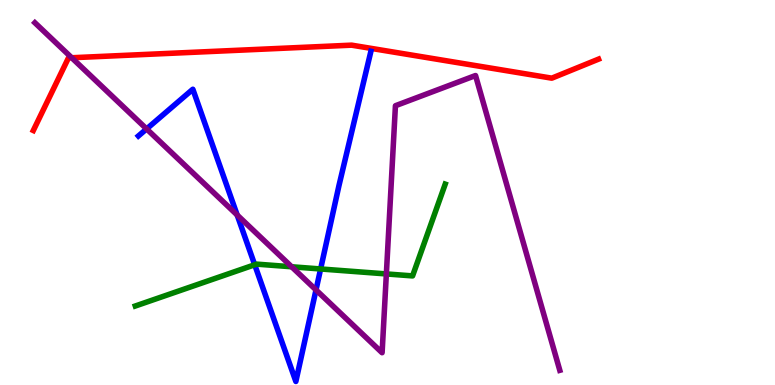[{'lines': ['blue', 'red'], 'intersections': []}, {'lines': ['green', 'red'], 'intersections': []}, {'lines': ['purple', 'red'], 'intersections': [{'x': 0.925, 'y': 8.5}]}, {'lines': ['blue', 'green'], 'intersections': [{'x': 3.29, 'y': 3.12}, {'x': 4.14, 'y': 3.01}]}, {'lines': ['blue', 'purple'], 'intersections': [{'x': 1.89, 'y': 6.65}, {'x': 3.06, 'y': 4.42}, {'x': 4.08, 'y': 2.47}]}, {'lines': ['green', 'purple'], 'intersections': [{'x': 3.76, 'y': 3.07}, {'x': 4.99, 'y': 2.88}]}]